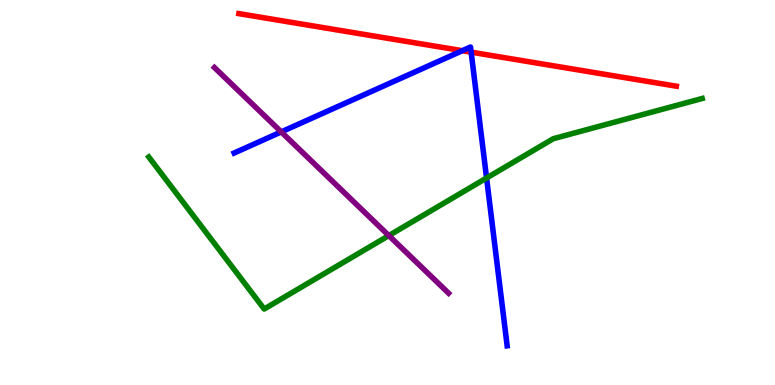[{'lines': ['blue', 'red'], 'intersections': [{'x': 5.97, 'y': 8.68}, {'x': 6.08, 'y': 8.65}]}, {'lines': ['green', 'red'], 'intersections': []}, {'lines': ['purple', 'red'], 'intersections': []}, {'lines': ['blue', 'green'], 'intersections': [{'x': 6.28, 'y': 5.38}]}, {'lines': ['blue', 'purple'], 'intersections': [{'x': 3.63, 'y': 6.57}]}, {'lines': ['green', 'purple'], 'intersections': [{'x': 5.02, 'y': 3.88}]}]